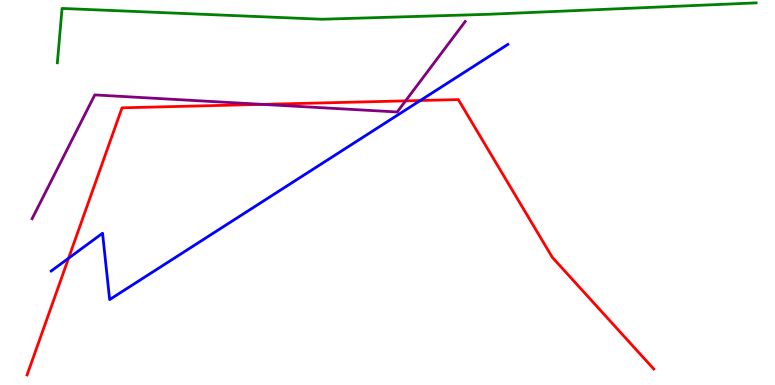[{'lines': ['blue', 'red'], 'intersections': [{'x': 0.885, 'y': 3.29}, {'x': 5.42, 'y': 7.39}]}, {'lines': ['green', 'red'], 'intersections': []}, {'lines': ['purple', 'red'], 'intersections': [{'x': 3.39, 'y': 7.29}, {'x': 5.23, 'y': 7.38}]}, {'lines': ['blue', 'green'], 'intersections': []}, {'lines': ['blue', 'purple'], 'intersections': []}, {'lines': ['green', 'purple'], 'intersections': []}]